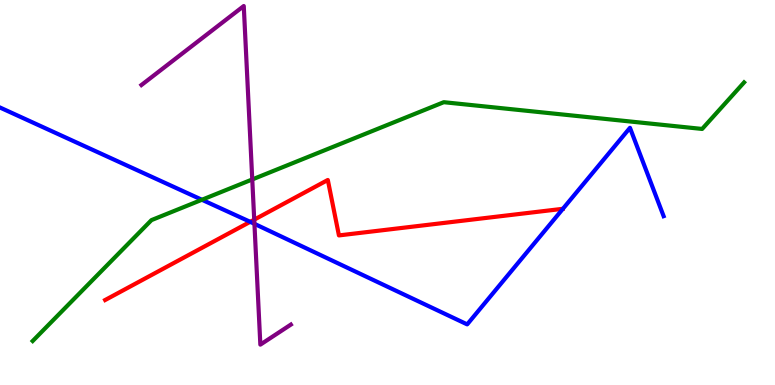[{'lines': ['blue', 'red'], 'intersections': [{'x': 3.23, 'y': 4.24}]}, {'lines': ['green', 'red'], 'intersections': []}, {'lines': ['purple', 'red'], 'intersections': [{'x': 3.28, 'y': 4.29}]}, {'lines': ['blue', 'green'], 'intersections': [{'x': 2.61, 'y': 4.81}]}, {'lines': ['blue', 'purple'], 'intersections': [{'x': 3.28, 'y': 4.19}]}, {'lines': ['green', 'purple'], 'intersections': [{'x': 3.25, 'y': 5.34}]}]